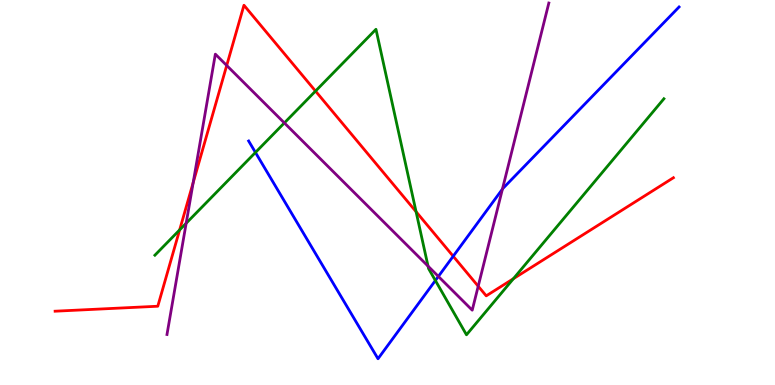[{'lines': ['blue', 'red'], 'intersections': [{'x': 5.85, 'y': 3.34}]}, {'lines': ['green', 'red'], 'intersections': [{'x': 2.32, 'y': 4.03}, {'x': 4.07, 'y': 7.63}, {'x': 5.37, 'y': 4.5}, {'x': 6.62, 'y': 2.76}]}, {'lines': ['purple', 'red'], 'intersections': [{'x': 2.49, 'y': 5.26}, {'x': 2.93, 'y': 8.3}, {'x': 6.17, 'y': 2.57}]}, {'lines': ['blue', 'green'], 'intersections': [{'x': 3.3, 'y': 6.04}, {'x': 5.62, 'y': 2.71}]}, {'lines': ['blue', 'purple'], 'intersections': [{'x': 5.66, 'y': 2.82}, {'x': 6.48, 'y': 5.09}]}, {'lines': ['green', 'purple'], 'intersections': [{'x': 2.4, 'y': 4.2}, {'x': 3.67, 'y': 6.81}, {'x': 5.52, 'y': 3.09}]}]